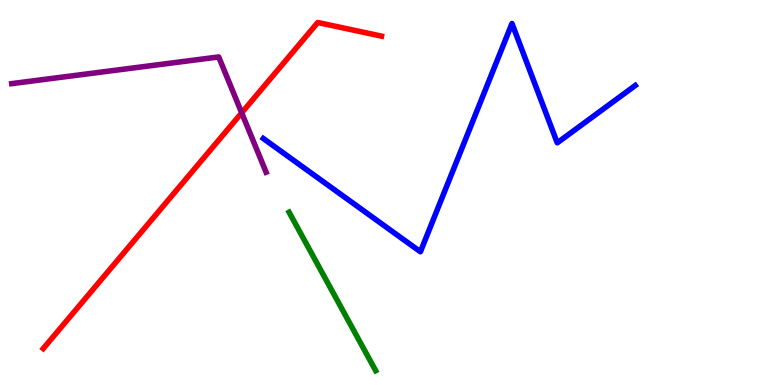[{'lines': ['blue', 'red'], 'intersections': []}, {'lines': ['green', 'red'], 'intersections': []}, {'lines': ['purple', 'red'], 'intersections': [{'x': 3.12, 'y': 7.07}]}, {'lines': ['blue', 'green'], 'intersections': []}, {'lines': ['blue', 'purple'], 'intersections': []}, {'lines': ['green', 'purple'], 'intersections': []}]